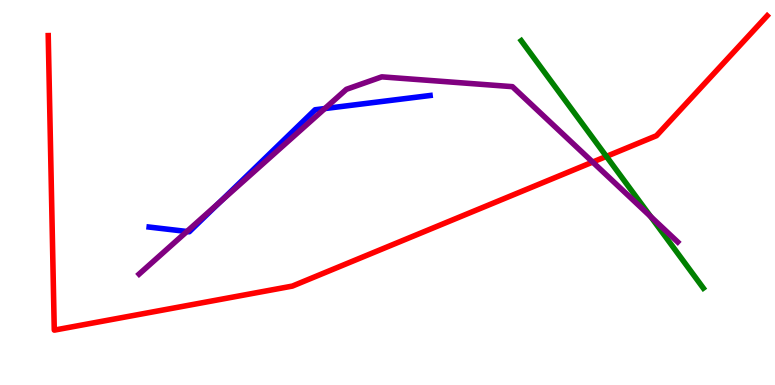[{'lines': ['blue', 'red'], 'intersections': []}, {'lines': ['green', 'red'], 'intersections': [{'x': 7.82, 'y': 5.94}]}, {'lines': ['purple', 'red'], 'intersections': [{'x': 7.65, 'y': 5.79}]}, {'lines': ['blue', 'green'], 'intersections': []}, {'lines': ['blue', 'purple'], 'intersections': [{'x': 2.41, 'y': 3.99}, {'x': 2.83, 'y': 4.74}, {'x': 4.19, 'y': 7.18}]}, {'lines': ['green', 'purple'], 'intersections': [{'x': 8.4, 'y': 4.37}]}]